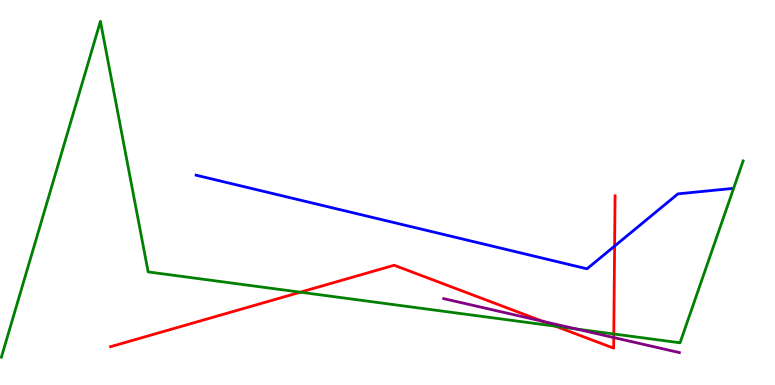[{'lines': ['blue', 'red'], 'intersections': [{'x': 7.93, 'y': 3.61}]}, {'lines': ['green', 'red'], 'intersections': [{'x': 3.88, 'y': 2.41}, {'x': 7.17, 'y': 1.53}, {'x': 7.92, 'y': 1.33}]}, {'lines': ['purple', 'red'], 'intersections': [{'x': 7.0, 'y': 1.66}, {'x': 7.92, 'y': 1.23}]}, {'lines': ['blue', 'green'], 'intersections': []}, {'lines': ['blue', 'purple'], 'intersections': []}, {'lines': ['green', 'purple'], 'intersections': [{'x': 7.43, 'y': 1.46}]}]